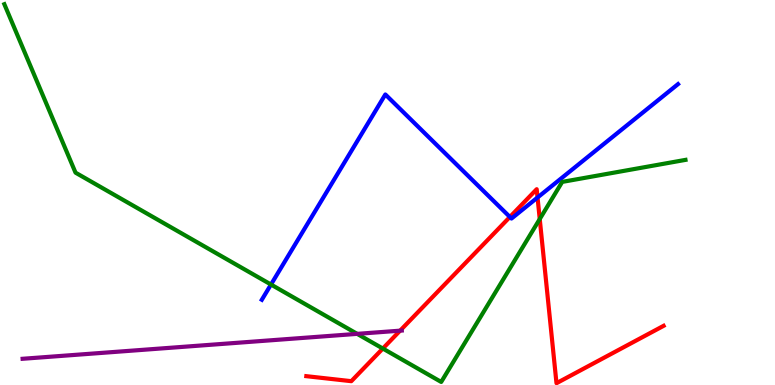[{'lines': ['blue', 'red'], 'intersections': [{'x': 6.58, 'y': 4.36}, {'x': 6.94, 'y': 4.87}]}, {'lines': ['green', 'red'], 'intersections': [{'x': 4.94, 'y': 0.947}, {'x': 6.96, 'y': 4.31}]}, {'lines': ['purple', 'red'], 'intersections': [{'x': 5.16, 'y': 1.41}]}, {'lines': ['blue', 'green'], 'intersections': [{'x': 3.5, 'y': 2.61}]}, {'lines': ['blue', 'purple'], 'intersections': []}, {'lines': ['green', 'purple'], 'intersections': [{'x': 4.61, 'y': 1.33}]}]